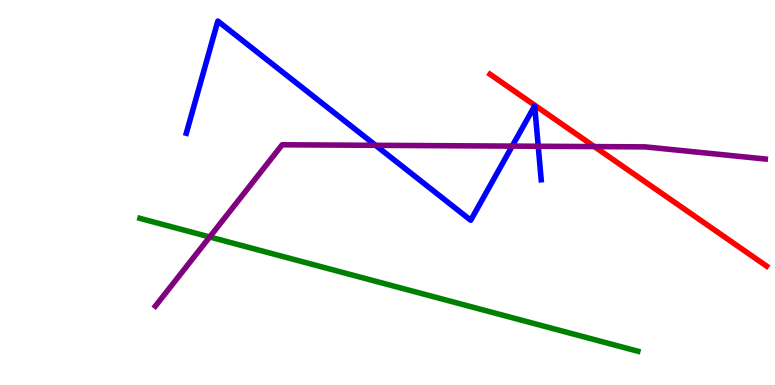[{'lines': ['blue', 'red'], 'intersections': []}, {'lines': ['green', 'red'], 'intersections': []}, {'lines': ['purple', 'red'], 'intersections': [{'x': 7.67, 'y': 6.19}]}, {'lines': ['blue', 'green'], 'intersections': []}, {'lines': ['blue', 'purple'], 'intersections': [{'x': 4.85, 'y': 6.23}, {'x': 6.61, 'y': 6.2}, {'x': 6.94, 'y': 6.2}]}, {'lines': ['green', 'purple'], 'intersections': [{'x': 2.71, 'y': 3.84}]}]